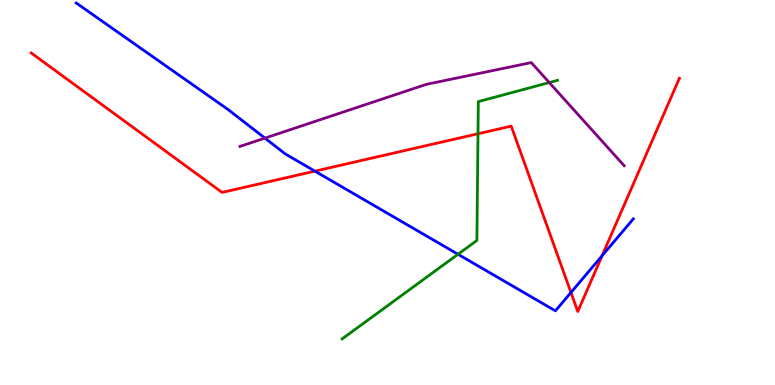[{'lines': ['blue', 'red'], 'intersections': [{'x': 4.06, 'y': 5.55}, {'x': 7.37, 'y': 2.4}, {'x': 7.77, 'y': 3.36}]}, {'lines': ['green', 'red'], 'intersections': [{'x': 6.17, 'y': 6.53}]}, {'lines': ['purple', 'red'], 'intersections': []}, {'lines': ['blue', 'green'], 'intersections': [{'x': 5.91, 'y': 3.4}]}, {'lines': ['blue', 'purple'], 'intersections': [{'x': 3.42, 'y': 6.41}]}, {'lines': ['green', 'purple'], 'intersections': [{'x': 7.09, 'y': 7.86}]}]